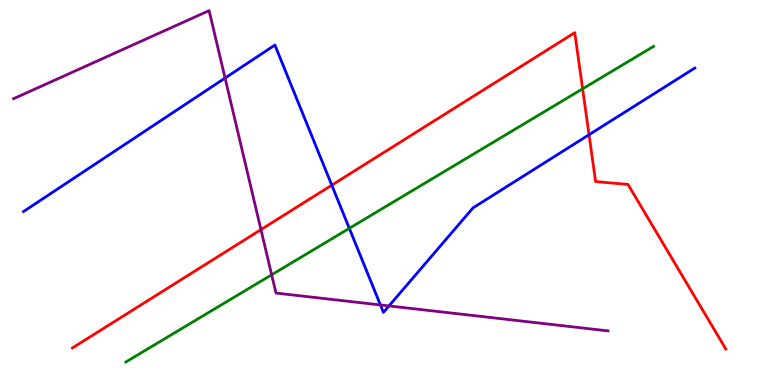[{'lines': ['blue', 'red'], 'intersections': [{'x': 4.28, 'y': 5.19}, {'x': 7.6, 'y': 6.5}]}, {'lines': ['green', 'red'], 'intersections': [{'x': 7.52, 'y': 7.69}]}, {'lines': ['purple', 'red'], 'intersections': [{'x': 3.37, 'y': 4.04}]}, {'lines': ['blue', 'green'], 'intersections': [{'x': 4.51, 'y': 4.07}]}, {'lines': ['blue', 'purple'], 'intersections': [{'x': 2.9, 'y': 7.97}, {'x': 4.91, 'y': 2.08}, {'x': 5.02, 'y': 2.05}]}, {'lines': ['green', 'purple'], 'intersections': [{'x': 3.51, 'y': 2.86}]}]